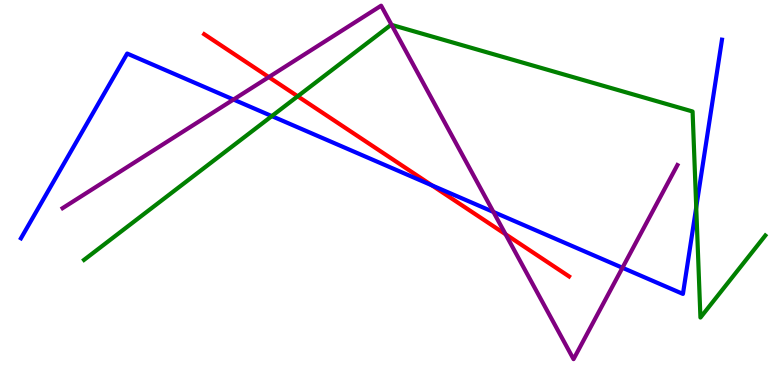[{'lines': ['blue', 'red'], 'intersections': [{'x': 5.57, 'y': 5.19}]}, {'lines': ['green', 'red'], 'intersections': [{'x': 3.84, 'y': 7.5}]}, {'lines': ['purple', 'red'], 'intersections': [{'x': 3.47, 'y': 8.0}, {'x': 6.52, 'y': 3.92}]}, {'lines': ['blue', 'green'], 'intersections': [{'x': 3.51, 'y': 6.98}, {'x': 8.98, 'y': 4.62}]}, {'lines': ['blue', 'purple'], 'intersections': [{'x': 3.01, 'y': 7.41}, {'x': 6.37, 'y': 4.49}, {'x': 8.03, 'y': 3.05}]}, {'lines': ['green', 'purple'], 'intersections': [{'x': 5.05, 'y': 9.35}]}]